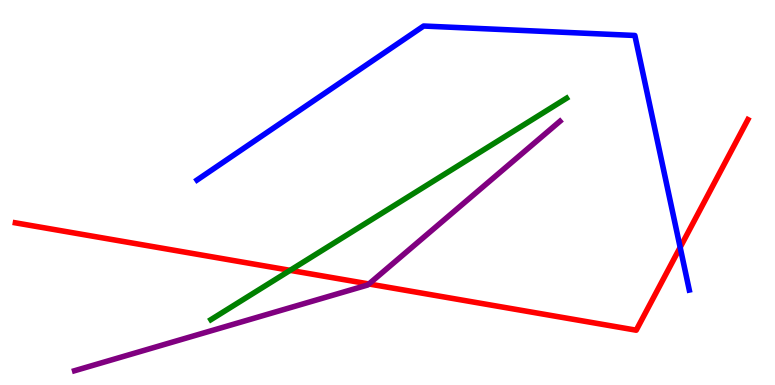[{'lines': ['blue', 'red'], 'intersections': [{'x': 8.78, 'y': 3.58}]}, {'lines': ['green', 'red'], 'intersections': [{'x': 3.74, 'y': 2.98}]}, {'lines': ['purple', 'red'], 'intersections': [{'x': 4.76, 'y': 2.62}]}, {'lines': ['blue', 'green'], 'intersections': []}, {'lines': ['blue', 'purple'], 'intersections': []}, {'lines': ['green', 'purple'], 'intersections': []}]